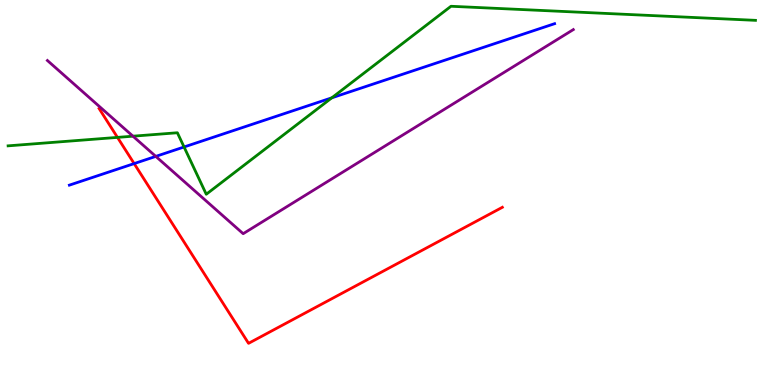[{'lines': ['blue', 'red'], 'intersections': [{'x': 1.73, 'y': 5.75}]}, {'lines': ['green', 'red'], 'intersections': [{'x': 1.52, 'y': 6.43}]}, {'lines': ['purple', 'red'], 'intersections': []}, {'lines': ['blue', 'green'], 'intersections': [{'x': 2.37, 'y': 6.18}, {'x': 4.28, 'y': 7.46}]}, {'lines': ['blue', 'purple'], 'intersections': [{'x': 2.01, 'y': 5.94}]}, {'lines': ['green', 'purple'], 'intersections': [{'x': 1.72, 'y': 6.46}]}]